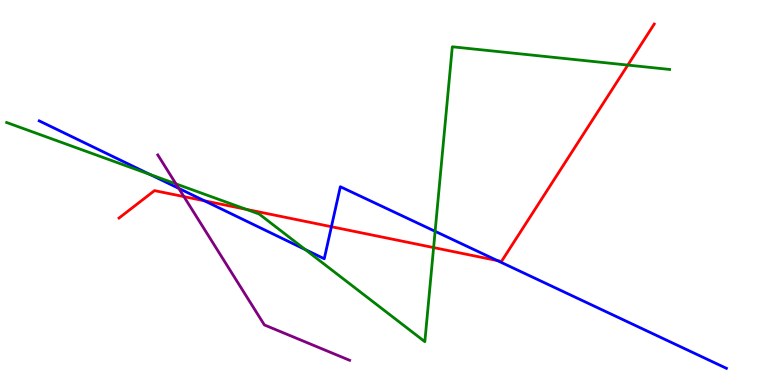[{'lines': ['blue', 'red'], 'intersections': [{'x': 2.64, 'y': 4.78}, {'x': 4.28, 'y': 4.11}, {'x': 6.42, 'y': 3.23}]}, {'lines': ['green', 'red'], 'intersections': [{'x': 3.18, 'y': 4.56}, {'x': 5.59, 'y': 3.57}, {'x': 8.1, 'y': 8.31}]}, {'lines': ['purple', 'red'], 'intersections': [{'x': 2.37, 'y': 4.89}]}, {'lines': ['blue', 'green'], 'intersections': [{'x': 1.94, 'y': 5.47}, {'x': 3.94, 'y': 3.52}, {'x': 5.61, 'y': 3.99}]}, {'lines': ['blue', 'purple'], 'intersections': [{'x': 2.31, 'y': 5.11}]}, {'lines': ['green', 'purple'], 'intersections': [{'x': 2.27, 'y': 5.22}]}]